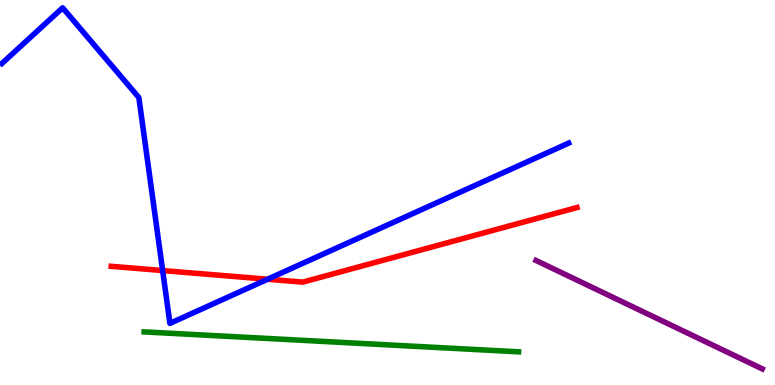[{'lines': ['blue', 'red'], 'intersections': [{'x': 2.1, 'y': 2.97}, {'x': 3.45, 'y': 2.75}]}, {'lines': ['green', 'red'], 'intersections': []}, {'lines': ['purple', 'red'], 'intersections': []}, {'lines': ['blue', 'green'], 'intersections': []}, {'lines': ['blue', 'purple'], 'intersections': []}, {'lines': ['green', 'purple'], 'intersections': []}]